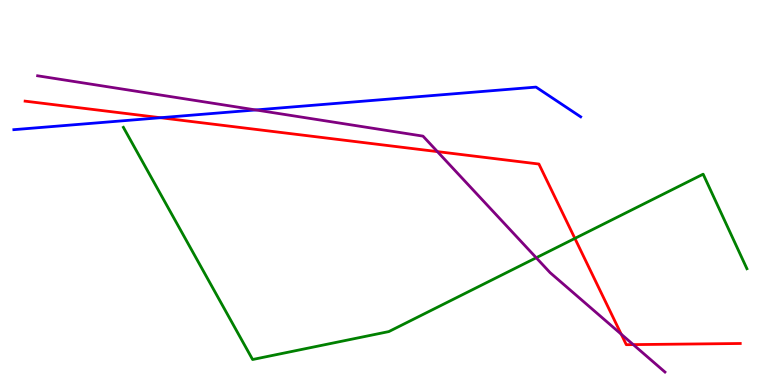[{'lines': ['blue', 'red'], 'intersections': [{'x': 2.07, 'y': 6.94}]}, {'lines': ['green', 'red'], 'intersections': [{'x': 7.42, 'y': 3.81}]}, {'lines': ['purple', 'red'], 'intersections': [{'x': 5.64, 'y': 6.06}, {'x': 8.02, 'y': 1.32}, {'x': 8.17, 'y': 1.05}]}, {'lines': ['blue', 'green'], 'intersections': []}, {'lines': ['blue', 'purple'], 'intersections': [{'x': 3.3, 'y': 7.14}]}, {'lines': ['green', 'purple'], 'intersections': [{'x': 6.92, 'y': 3.31}]}]